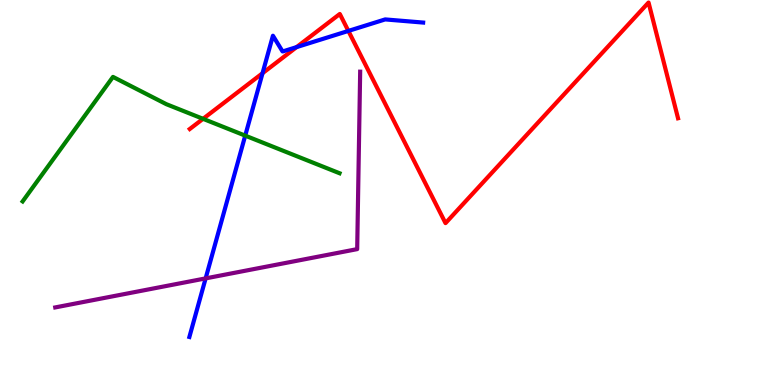[{'lines': ['blue', 'red'], 'intersections': [{'x': 3.39, 'y': 8.1}, {'x': 3.83, 'y': 8.78}, {'x': 4.5, 'y': 9.2}]}, {'lines': ['green', 'red'], 'intersections': [{'x': 2.62, 'y': 6.91}]}, {'lines': ['purple', 'red'], 'intersections': []}, {'lines': ['blue', 'green'], 'intersections': [{'x': 3.16, 'y': 6.48}]}, {'lines': ['blue', 'purple'], 'intersections': [{'x': 2.65, 'y': 2.77}]}, {'lines': ['green', 'purple'], 'intersections': []}]